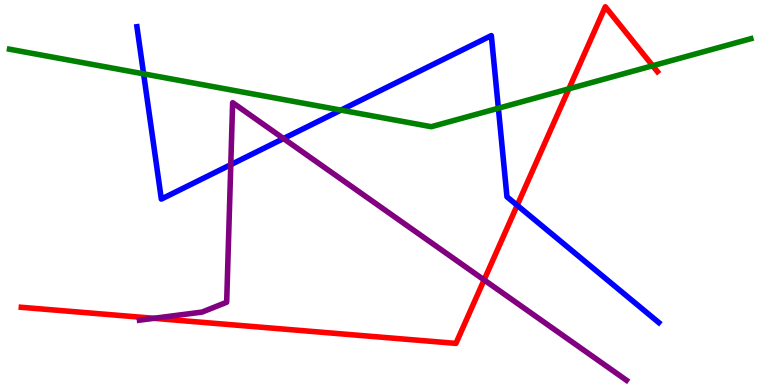[{'lines': ['blue', 'red'], 'intersections': [{'x': 6.67, 'y': 4.67}]}, {'lines': ['green', 'red'], 'intersections': [{'x': 7.34, 'y': 7.69}, {'x': 8.42, 'y': 8.29}]}, {'lines': ['purple', 'red'], 'intersections': [{'x': 1.99, 'y': 1.73}, {'x': 6.25, 'y': 2.73}]}, {'lines': ['blue', 'green'], 'intersections': [{'x': 1.85, 'y': 8.08}, {'x': 4.4, 'y': 7.14}, {'x': 6.43, 'y': 7.19}]}, {'lines': ['blue', 'purple'], 'intersections': [{'x': 2.98, 'y': 5.72}, {'x': 3.66, 'y': 6.4}]}, {'lines': ['green', 'purple'], 'intersections': []}]